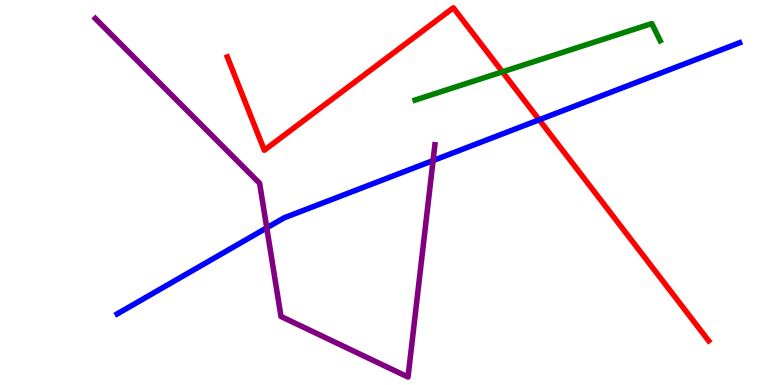[{'lines': ['blue', 'red'], 'intersections': [{'x': 6.96, 'y': 6.89}]}, {'lines': ['green', 'red'], 'intersections': [{'x': 6.48, 'y': 8.13}]}, {'lines': ['purple', 'red'], 'intersections': []}, {'lines': ['blue', 'green'], 'intersections': []}, {'lines': ['blue', 'purple'], 'intersections': [{'x': 3.44, 'y': 4.08}, {'x': 5.59, 'y': 5.83}]}, {'lines': ['green', 'purple'], 'intersections': []}]